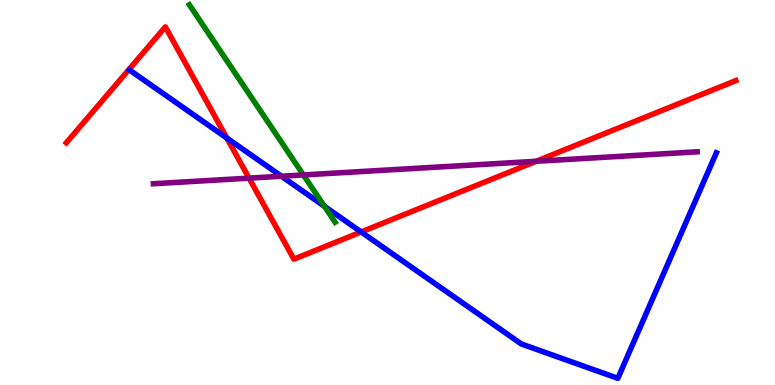[{'lines': ['blue', 'red'], 'intersections': [{'x': 2.93, 'y': 6.41}, {'x': 4.66, 'y': 3.97}]}, {'lines': ['green', 'red'], 'intersections': []}, {'lines': ['purple', 'red'], 'intersections': [{'x': 3.21, 'y': 5.37}, {'x': 6.92, 'y': 5.81}]}, {'lines': ['blue', 'green'], 'intersections': [{'x': 4.19, 'y': 4.64}]}, {'lines': ['blue', 'purple'], 'intersections': [{'x': 3.63, 'y': 5.42}]}, {'lines': ['green', 'purple'], 'intersections': [{'x': 3.91, 'y': 5.46}]}]